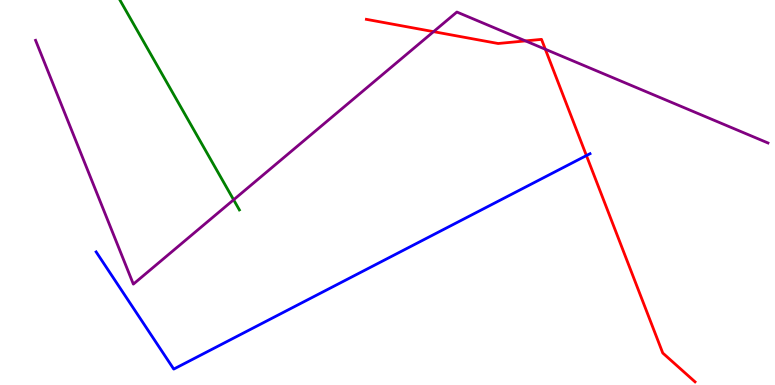[{'lines': ['blue', 'red'], 'intersections': [{'x': 7.57, 'y': 5.96}]}, {'lines': ['green', 'red'], 'intersections': []}, {'lines': ['purple', 'red'], 'intersections': [{'x': 5.59, 'y': 9.18}, {'x': 6.78, 'y': 8.94}, {'x': 7.04, 'y': 8.72}]}, {'lines': ['blue', 'green'], 'intersections': []}, {'lines': ['blue', 'purple'], 'intersections': []}, {'lines': ['green', 'purple'], 'intersections': [{'x': 3.01, 'y': 4.81}]}]